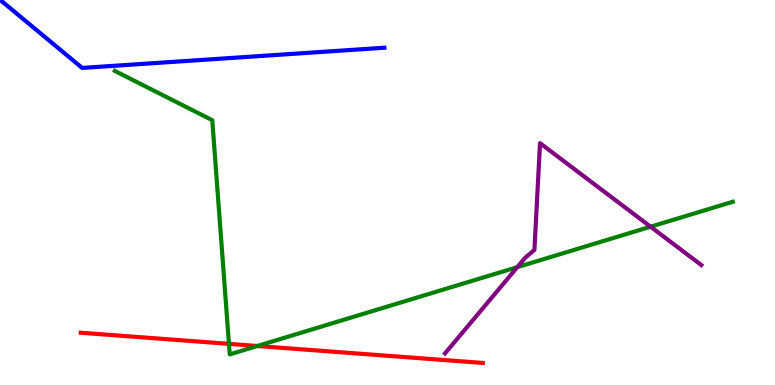[{'lines': ['blue', 'red'], 'intersections': []}, {'lines': ['green', 'red'], 'intersections': [{'x': 2.95, 'y': 1.07}, {'x': 3.32, 'y': 1.01}]}, {'lines': ['purple', 'red'], 'intersections': []}, {'lines': ['blue', 'green'], 'intersections': []}, {'lines': ['blue', 'purple'], 'intersections': []}, {'lines': ['green', 'purple'], 'intersections': [{'x': 6.68, 'y': 3.06}, {'x': 8.39, 'y': 4.11}]}]